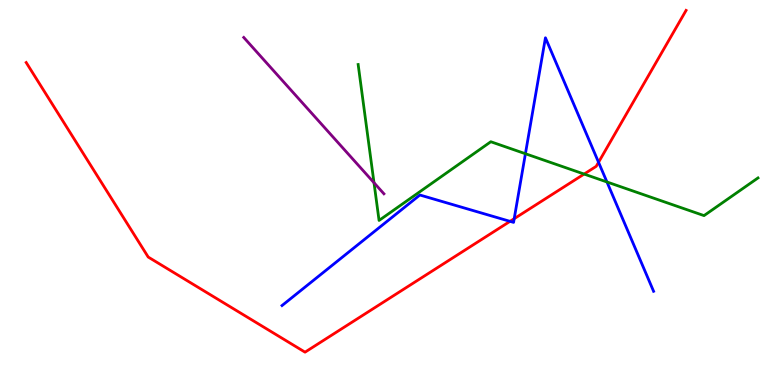[{'lines': ['blue', 'red'], 'intersections': [{'x': 6.58, 'y': 4.25}, {'x': 6.63, 'y': 4.32}, {'x': 7.72, 'y': 5.78}]}, {'lines': ['green', 'red'], 'intersections': [{'x': 7.54, 'y': 5.48}]}, {'lines': ['purple', 'red'], 'intersections': []}, {'lines': ['blue', 'green'], 'intersections': [{'x': 6.78, 'y': 6.01}, {'x': 7.83, 'y': 5.27}]}, {'lines': ['blue', 'purple'], 'intersections': []}, {'lines': ['green', 'purple'], 'intersections': [{'x': 4.83, 'y': 5.25}]}]